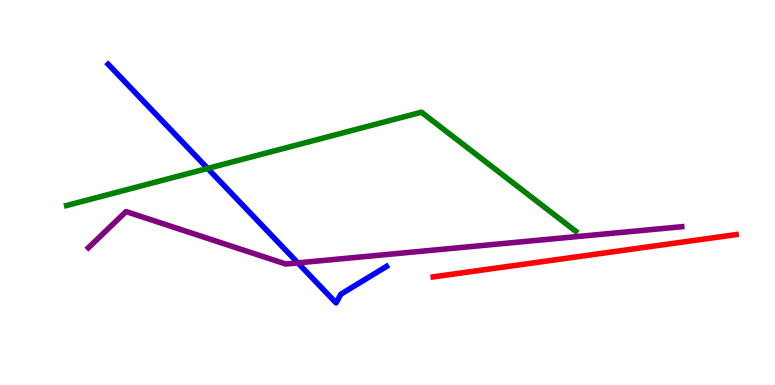[{'lines': ['blue', 'red'], 'intersections': []}, {'lines': ['green', 'red'], 'intersections': []}, {'lines': ['purple', 'red'], 'intersections': []}, {'lines': ['blue', 'green'], 'intersections': [{'x': 2.68, 'y': 5.63}]}, {'lines': ['blue', 'purple'], 'intersections': [{'x': 3.84, 'y': 3.17}]}, {'lines': ['green', 'purple'], 'intersections': []}]